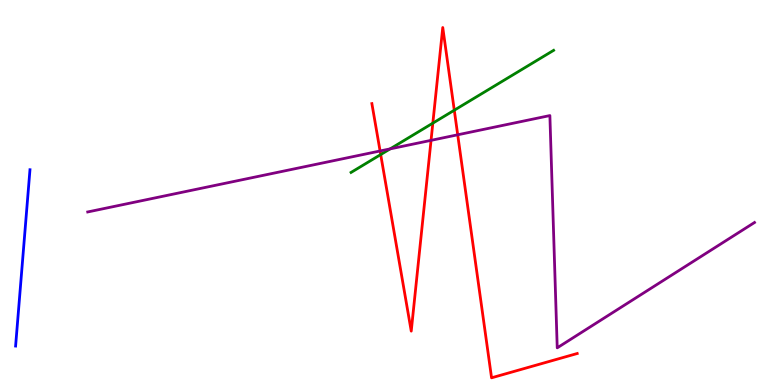[{'lines': ['blue', 'red'], 'intersections': []}, {'lines': ['green', 'red'], 'intersections': [{'x': 4.91, 'y': 5.99}, {'x': 5.58, 'y': 6.8}, {'x': 5.86, 'y': 7.14}]}, {'lines': ['purple', 'red'], 'intersections': [{'x': 4.9, 'y': 6.08}, {'x': 5.56, 'y': 6.35}, {'x': 5.91, 'y': 6.5}]}, {'lines': ['blue', 'green'], 'intersections': []}, {'lines': ['blue', 'purple'], 'intersections': []}, {'lines': ['green', 'purple'], 'intersections': [{'x': 5.03, 'y': 6.13}]}]